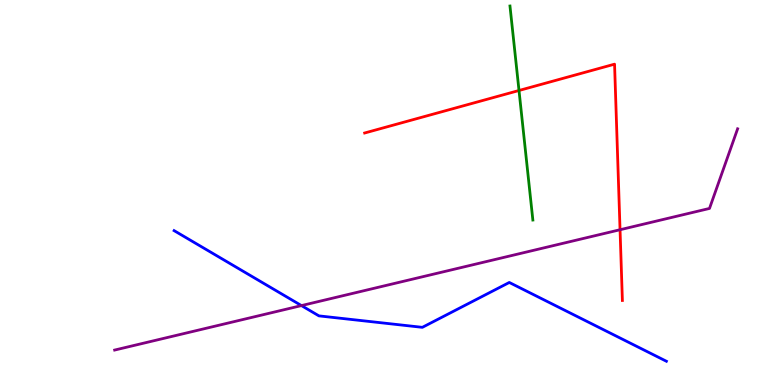[{'lines': ['blue', 'red'], 'intersections': []}, {'lines': ['green', 'red'], 'intersections': [{'x': 6.7, 'y': 7.65}]}, {'lines': ['purple', 'red'], 'intersections': [{'x': 8.0, 'y': 4.03}]}, {'lines': ['blue', 'green'], 'intersections': []}, {'lines': ['blue', 'purple'], 'intersections': [{'x': 3.89, 'y': 2.06}]}, {'lines': ['green', 'purple'], 'intersections': []}]